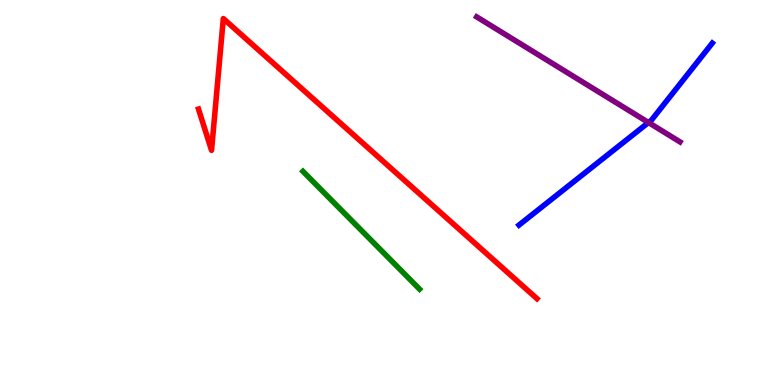[{'lines': ['blue', 'red'], 'intersections': []}, {'lines': ['green', 'red'], 'intersections': []}, {'lines': ['purple', 'red'], 'intersections': []}, {'lines': ['blue', 'green'], 'intersections': []}, {'lines': ['blue', 'purple'], 'intersections': [{'x': 8.37, 'y': 6.82}]}, {'lines': ['green', 'purple'], 'intersections': []}]